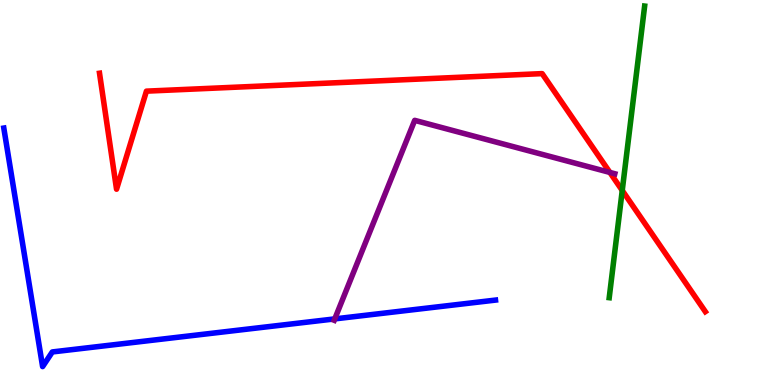[{'lines': ['blue', 'red'], 'intersections': []}, {'lines': ['green', 'red'], 'intersections': [{'x': 8.03, 'y': 5.05}]}, {'lines': ['purple', 'red'], 'intersections': [{'x': 7.87, 'y': 5.52}]}, {'lines': ['blue', 'green'], 'intersections': []}, {'lines': ['blue', 'purple'], 'intersections': [{'x': 4.32, 'y': 1.72}]}, {'lines': ['green', 'purple'], 'intersections': []}]